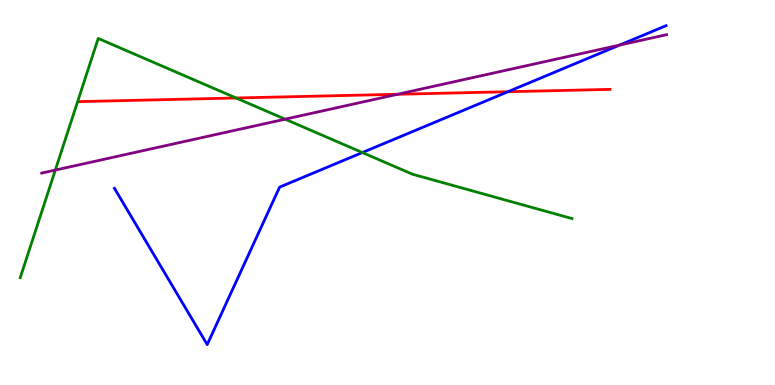[{'lines': ['blue', 'red'], 'intersections': [{'x': 6.55, 'y': 7.62}]}, {'lines': ['green', 'red'], 'intersections': [{'x': 3.05, 'y': 7.45}]}, {'lines': ['purple', 'red'], 'intersections': [{'x': 5.13, 'y': 7.55}]}, {'lines': ['blue', 'green'], 'intersections': [{'x': 4.68, 'y': 6.04}]}, {'lines': ['blue', 'purple'], 'intersections': [{'x': 7.99, 'y': 8.83}]}, {'lines': ['green', 'purple'], 'intersections': [{'x': 0.714, 'y': 5.58}, {'x': 3.68, 'y': 6.9}]}]